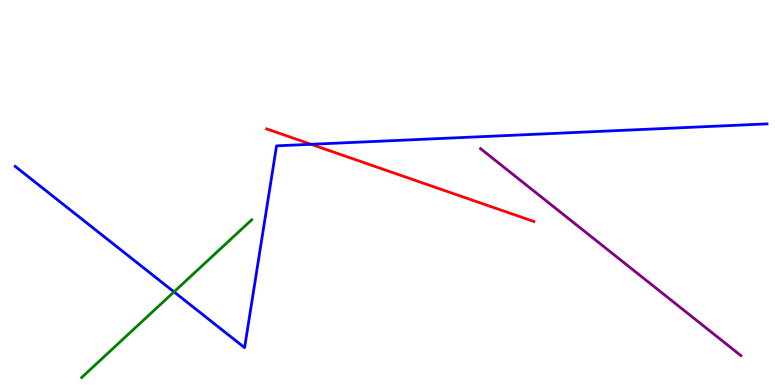[{'lines': ['blue', 'red'], 'intersections': [{'x': 4.01, 'y': 6.25}]}, {'lines': ['green', 'red'], 'intersections': []}, {'lines': ['purple', 'red'], 'intersections': []}, {'lines': ['blue', 'green'], 'intersections': [{'x': 2.25, 'y': 2.42}]}, {'lines': ['blue', 'purple'], 'intersections': []}, {'lines': ['green', 'purple'], 'intersections': []}]